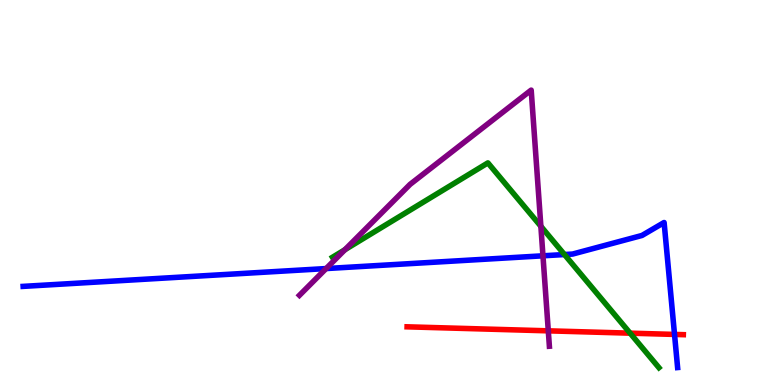[{'lines': ['blue', 'red'], 'intersections': [{'x': 8.7, 'y': 1.31}]}, {'lines': ['green', 'red'], 'intersections': [{'x': 8.13, 'y': 1.35}]}, {'lines': ['purple', 'red'], 'intersections': [{'x': 7.07, 'y': 1.41}]}, {'lines': ['blue', 'green'], 'intersections': [{'x': 7.28, 'y': 3.39}]}, {'lines': ['blue', 'purple'], 'intersections': [{'x': 4.21, 'y': 3.02}, {'x': 7.01, 'y': 3.36}]}, {'lines': ['green', 'purple'], 'intersections': [{'x': 4.45, 'y': 3.51}, {'x': 6.98, 'y': 4.12}]}]